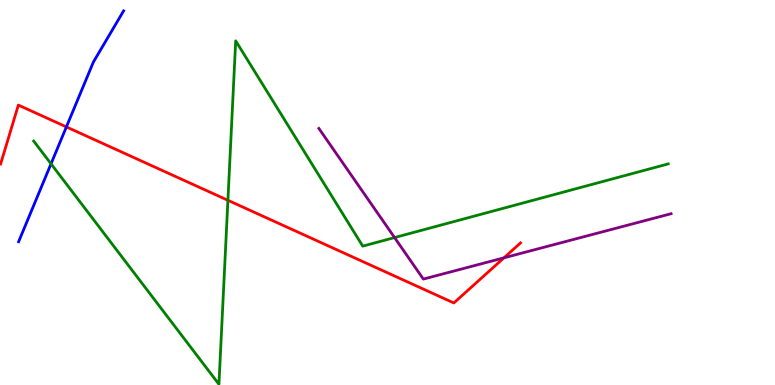[{'lines': ['blue', 'red'], 'intersections': [{'x': 0.857, 'y': 6.7}]}, {'lines': ['green', 'red'], 'intersections': [{'x': 2.94, 'y': 4.8}]}, {'lines': ['purple', 'red'], 'intersections': [{'x': 6.5, 'y': 3.3}]}, {'lines': ['blue', 'green'], 'intersections': [{'x': 0.658, 'y': 5.74}]}, {'lines': ['blue', 'purple'], 'intersections': []}, {'lines': ['green', 'purple'], 'intersections': [{'x': 5.09, 'y': 3.83}]}]